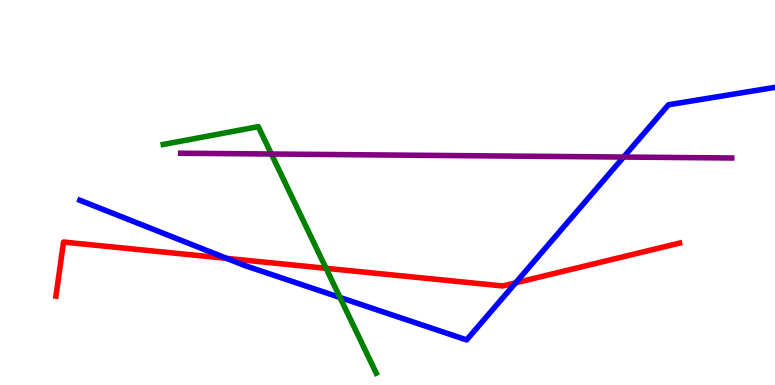[{'lines': ['blue', 'red'], 'intersections': [{'x': 2.93, 'y': 3.29}, {'x': 6.65, 'y': 2.65}]}, {'lines': ['green', 'red'], 'intersections': [{'x': 4.21, 'y': 3.03}]}, {'lines': ['purple', 'red'], 'intersections': []}, {'lines': ['blue', 'green'], 'intersections': [{'x': 4.39, 'y': 2.27}]}, {'lines': ['blue', 'purple'], 'intersections': [{'x': 8.05, 'y': 5.92}]}, {'lines': ['green', 'purple'], 'intersections': [{'x': 3.5, 'y': 6.0}]}]